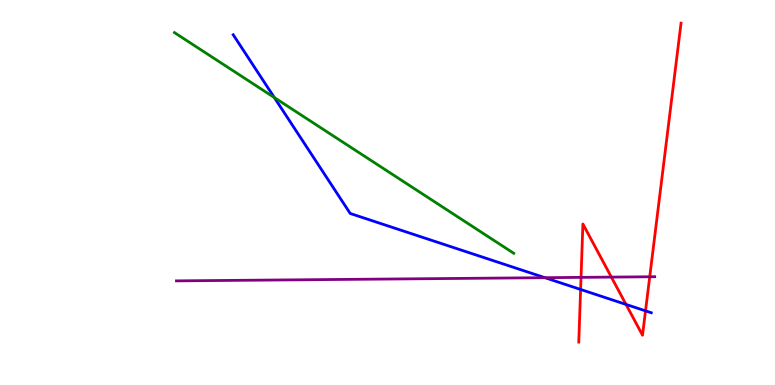[{'lines': ['blue', 'red'], 'intersections': [{'x': 7.49, 'y': 2.48}, {'x': 8.08, 'y': 2.09}, {'x': 8.33, 'y': 1.93}]}, {'lines': ['green', 'red'], 'intersections': []}, {'lines': ['purple', 'red'], 'intersections': [{'x': 7.5, 'y': 2.8}, {'x': 7.89, 'y': 2.8}, {'x': 8.38, 'y': 2.81}]}, {'lines': ['blue', 'green'], 'intersections': [{'x': 3.54, 'y': 7.47}]}, {'lines': ['blue', 'purple'], 'intersections': [{'x': 7.03, 'y': 2.79}]}, {'lines': ['green', 'purple'], 'intersections': []}]